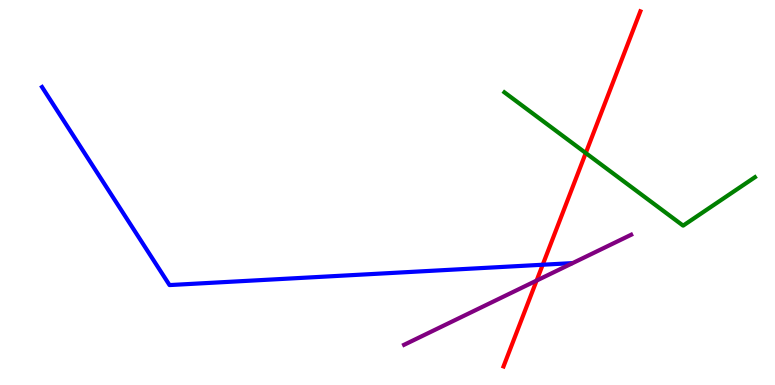[{'lines': ['blue', 'red'], 'intersections': [{'x': 7.0, 'y': 3.12}]}, {'lines': ['green', 'red'], 'intersections': [{'x': 7.56, 'y': 6.03}]}, {'lines': ['purple', 'red'], 'intersections': [{'x': 6.92, 'y': 2.71}]}, {'lines': ['blue', 'green'], 'intersections': []}, {'lines': ['blue', 'purple'], 'intersections': []}, {'lines': ['green', 'purple'], 'intersections': []}]